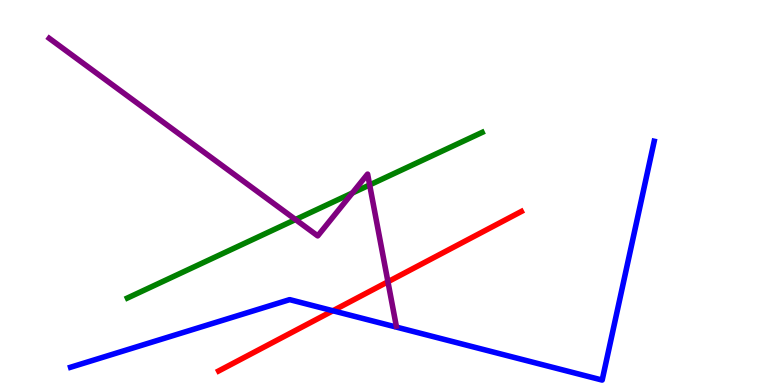[{'lines': ['blue', 'red'], 'intersections': [{'x': 4.3, 'y': 1.93}]}, {'lines': ['green', 'red'], 'intersections': []}, {'lines': ['purple', 'red'], 'intersections': [{'x': 5.01, 'y': 2.68}]}, {'lines': ['blue', 'green'], 'intersections': []}, {'lines': ['blue', 'purple'], 'intersections': []}, {'lines': ['green', 'purple'], 'intersections': [{'x': 3.81, 'y': 4.3}, {'x': 4.55, 'y': 4.99}, {'x': 4.77, 'y': 5.2}]}]